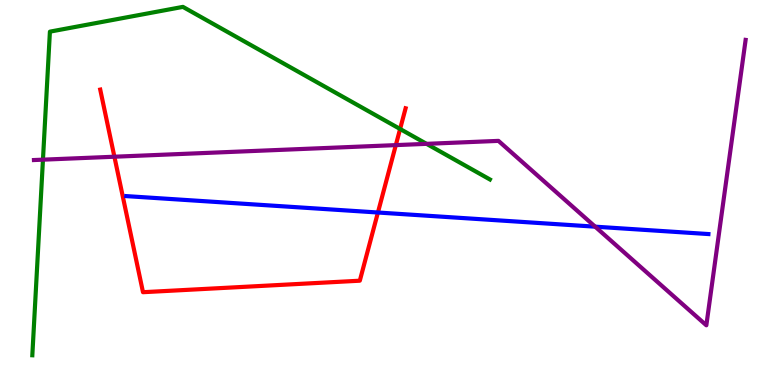[{'lines': ['blue', 'red'], 'intersections': [{'x': 4.88, 'y': 4.48}]}, {'lines': ['green', 'red'], 'intersections': [{'x': 5.16, 'y': 6.65}]}, {'lines': ['purple', 'red'], 'intersections': [{'x': 1.48, 'y': 5.93}, {'x': 5.11, 'y': 6.23}]}, {'lines': ['blue', 'green'], 'intersections': []}, {'lines': ['blue', 'purple'], 'intersections': [{'x': 7.68, 'y': 4.11}]}, {'lines': ['green', 'purple'], 'intersections': [{'x': 0.554, 'y': 5.85}, {'x': 5.5, 'y': 6.26}]}]